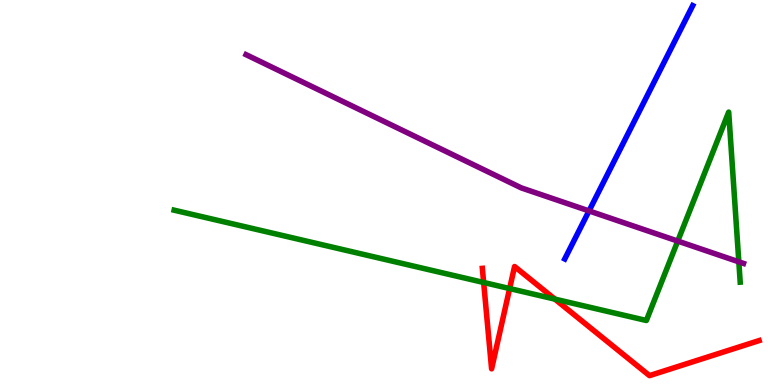[{'lines': ['blue', 'red'], 'intersections': []}, {'lines': ['green', 'red'], 'intersections': [{'x': 6.24, 'y': 2.66}, {'x': 6.58, 'y': 2.51}, {'x': 7.16, 'y': 2.23}]}, {'lines': ['purple', 'red'], 'intersections': []}, {'lines': ['blue', 'green'], 'intersections': []}, {'lines': ['blue', 'purple'], 'intersections': [{'x': 7.6, 'y': 4.52}]}, {'lines': ['green', 'purple'], 'intersections': [{'x': 8.75, 'y': 3.74}, {'x': 9.53, 'y': 3.2}]}]